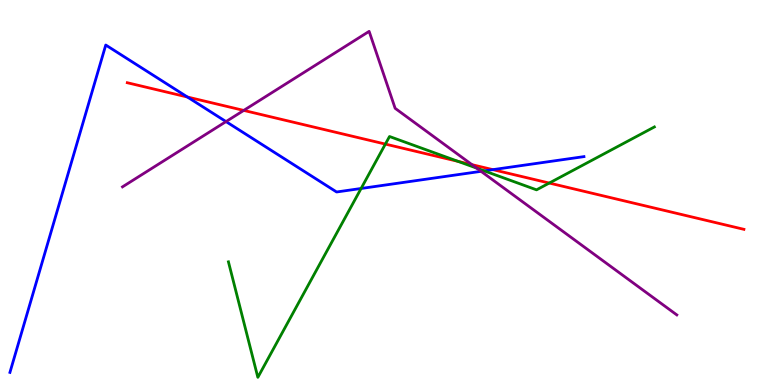[{'lines': ['blue', 'red'], 'intersections': [{'x': 2.42, 'y': 7.48}, {'x': 6.36, 'y': 5.59}]}, {'lines': ['green', 'red'], 'intersections': [{'x': 4.97, 'y': 6.26}, {'x': 5.91, 'y': 5.81}, {'x': 7.09, 'y': 5.25}]}, {'lines': ['purple', 'red'], 'intersections': [{'x': 3.15, 'y': 7.13}, {'x': 6.09, 'y': 5.72}]}, {'lines': ['blue', 'green'], 'intersections': [{'x': 4.66, 'y': 5.1}, {'x': 6.25, 'y': 5.56}]}, {'lines': ['blue', 'purple'], 'intersections': [{'x': 2.92, 'y': 6.84}, {'x': 6.21, 'y': 5.55}]}, {'lines': ['green', 'purple'], 'intersections': [{'x': 6.15, 'y': 5.63}]}]